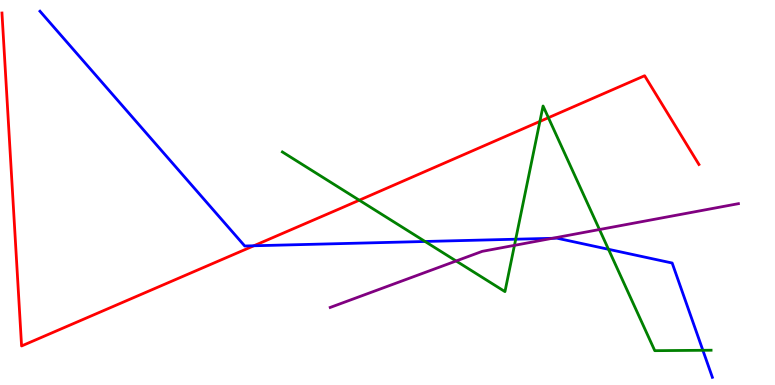[{'lines': ['blue', 'red'], 'intersections': [{'x': 3.28, 'y': 3.62}]}, {'lines': ['green', 'red'], 'intersections': [{'x': 4.64, 'y': 4.8}, {'x': 6.97, 'y': 6.85}, {'x': 7.08, 'y': 6.94}]}, {'lines': ['purple', 'red'], 'intersections': []}, {'lines': ['blue', 'green'], 'intersections': [{'x': 5.48, 'y': 3.73}, {'x': 6.65, 'y': 3.79}, {'x': 7.85, 'y': 3.52}, {'x': 9.07, 'y': 0.901}]}, {'lines': ['blue', 'purple'], 'intersections': [{'x': 7.13, 'y': 3.81}]}, {'lines': ['green', 'purple'], 'intersections': [{'x': 5.89, 'y': 3.22}, {'x': 6.64, 'y': 3.63}, {'x': 7.74, 'y': 4.04}]}]